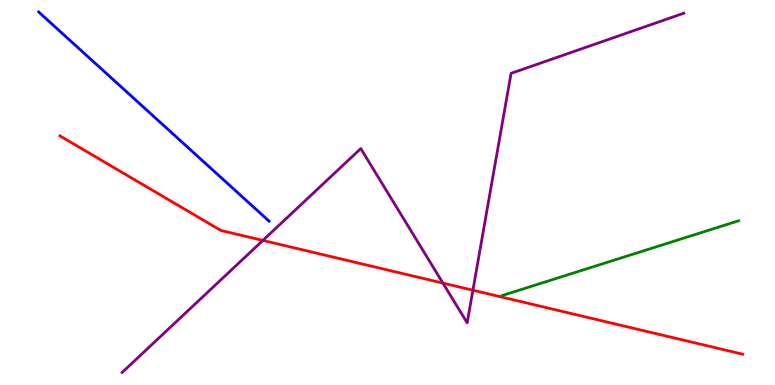[{'lines': ['blue', 'red'], 'intersections': []}, {'lines': ['green', 'red'], 'intersections': []}, {'lines': ['purple', 'red'], 'intersections': [{'x': 3.39, 'y': 3.76}, {'x': 5.72, 'y': 2.65}, {'x': 6.1, 'y': 2.46}]}, {'lines': ['blue', 'green'], 'intersections': []}, {'lines': ['blue', 'purple'], 'intersections': []}, {'lines': ['green', 'purple'], 'intersections': []}]